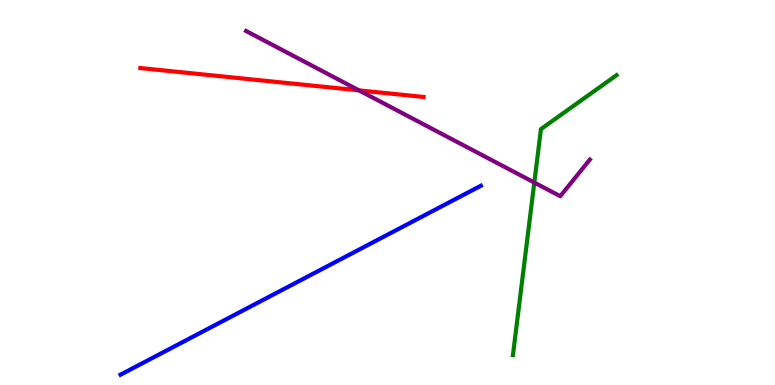[{'lines': ['blue', 'red'], 'intersections': []}, {'lines': ['green', 'red'], 'intersections': []}, {'lines': ['purple', 'red'], 'intersections': [{'x': 4.63, 'y': 7.65}]}, {'lines': ['blue', 'green'], 'intersections': []}, {'lines': ['blue', 'purple'], 'intersections': []}, {'lines': ['green', 'purple'], 'intersections': [{'x': 6.89, 'y': 5.26}]}]